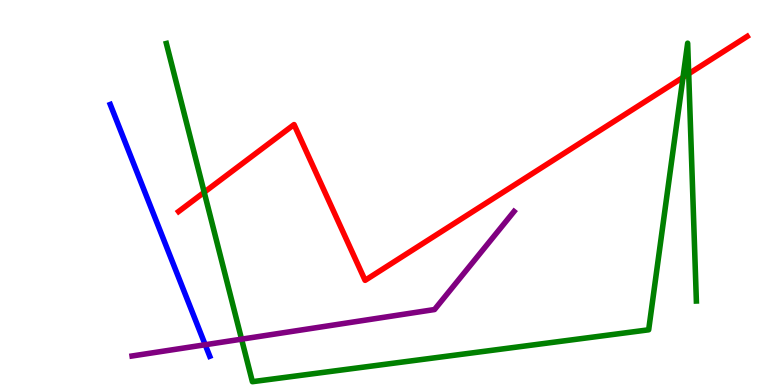[{'lines': ['blue', 'red'], 'intersections': []}, {'lines': ['green', 'red'], 'intersections': [{'x': 2.63, 'y': 5.01}, {'x': 8.81, 'y': 7.99}, {'x': 8.89, 'y': 8.08}]}, {'lines': ['purple', 'red'], 'intersections': []}, {'lines': ['blue', 'green'], 'intersections': []}, {'lines': ['blue', 'purple'], 'intersections': [{'x': 2.65, 'y': 1.05}]}, {'lines': ['green', 'purple'], 'intersections': [{'x': 3.12, 'y': 1.19}]}]